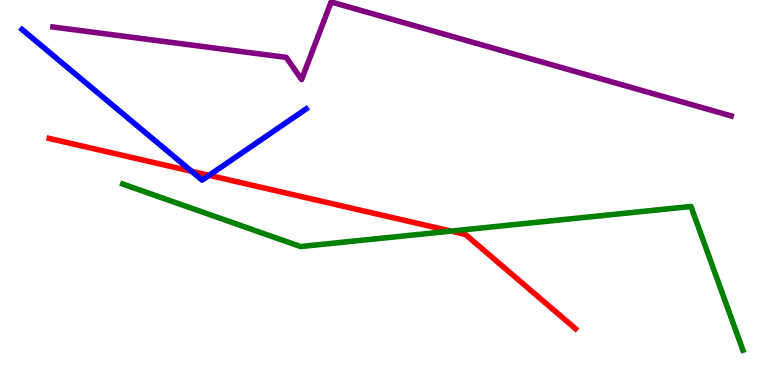[{'lines': ['blue', 'red'], 'intersections': [{'x': 2.47, 'y': 5.55}, {'x': 2.7, 'y': 5.45}]}, {'lines': ['green', 'red'], 'intersections': [{'x': 5.82, 'y': 4.0}]}, {'lines': ['purple', 'red'], 'intersections': []}, {'lines': ['blue', 'green'], 'intersections': []}, {'lines': ['blue', 'purple'], 'intersections': []}, {'lines': ['green', 'purple'], 'intersections': []}]